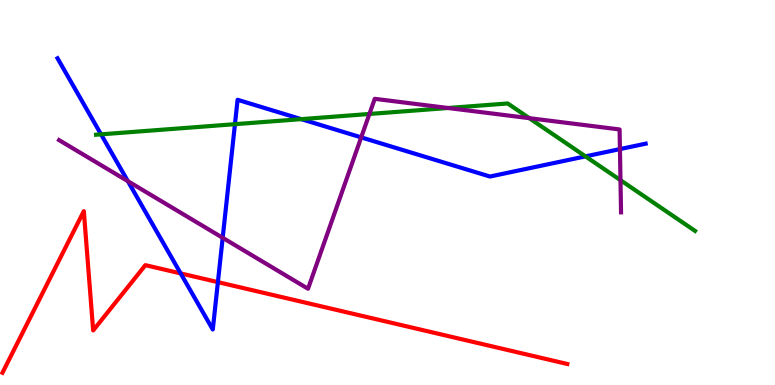[{'lines': ['blue', 'red'], 'intersections': [{'x': 2.33, 'y': 2.9}, {'x': 2.81, 'y': 2.67}]}, {'lines': ['green', 'red'], 'intersections': []}, {'lines': ['purple', 'red'], 'intersections': []}, {'lines': ['blue', 'green'], 'intersections': [{'x': 1.3, 'y': 6.51}, {'x': 3.03, 'y': 6.77}, {'x': 3.89, 'y': 6.91}, {'x': 7.55, 'y': 5.94}]}, {'lines': ['blue', 'purple'], 'intersections': [{'x': 1.65, 'y': 5.29}, {'x': 2.87, 'y': 3.82}, {'x': 4.66, 'y': 6.43}, {'x': 8.0, 'y': 6.13}]}, {'lines': ['green', 'purple'], 'intersections': [{'x': 4.77, 'y': 7.04}, {'x': 5.78, 'y': 7.19}, {'x': 6.83, 'y': 6.93}, {'x': 8.01, 'y': 5.32}]}]